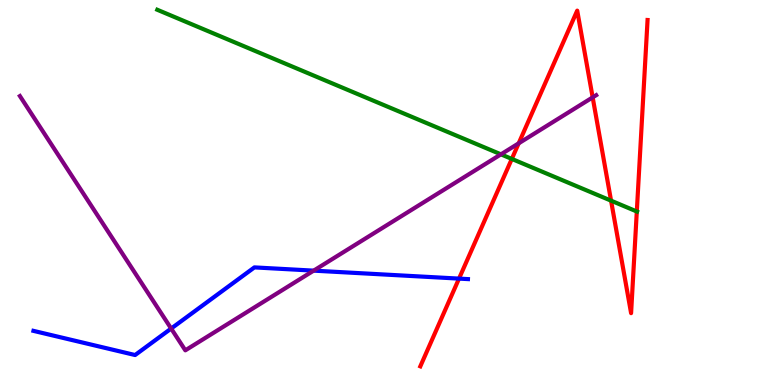[{'lines': ['blue', 'red'], 'intersections': [{'x': 5.92, 'y': 2.76}]}, {'lines': ['green', 'red'], 'intersections': [{'x': 6.6, 'y': 5.87}, {'x': 7.88, 'y': 4.79}, {'x': 8.22, 'y': 4.51}]}, {'lines': ['purple', 'red'], 'intersections': [{'x': 6.69, 'y': 6.28}, {'x': 7.65, 'y': 7.47}]}, {'lines': ['blue', 'green'], 'intersections': []}, {'lines': ['blue', 'purple'], 'intersections': [{'x': 2.21, 'y': 1.47}, {'x': 4.05, 'y': 2.97}]}, {'lines': ['green', 'purple'], 'intersections': [{'x': 6.46, 'y': 5.99}]}]